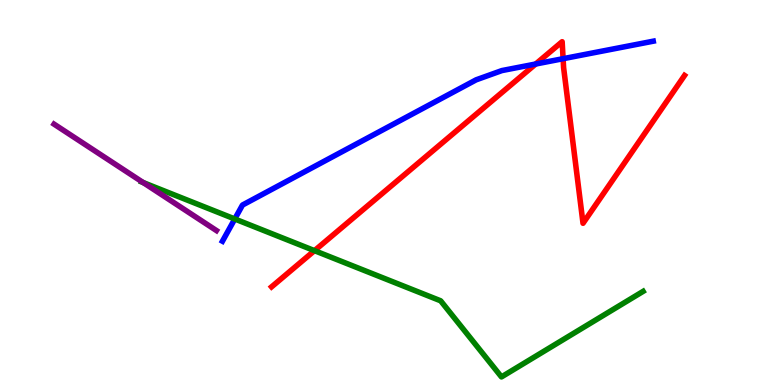[{'lines': ['blue', 'red'], 'intersections': [{'x': 6.91, 'y': 8.34}, {'x': 7.27, 'y': 8.48}]}, {'lines': ['green', 'red'], 'intersections': [{'x': 4.06, 'y': 3.49}]}, {'lines': ['purple', 'red'], 'intersections': []}, {'lines': ['blue', 'green'], 'intersections': [{'x': 3.03, 'y': 4.31}]}, {'lines': ['blue', 'purple'], 'intersections': []}, {'lines': ['green', 'purple'], 'intersections': [{'x': 1.85, 'y': 5.26}]}]